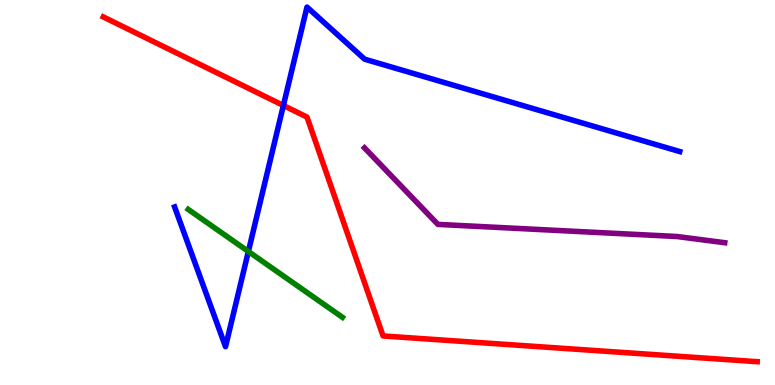[{'lines': ['blue', 'red'], 'intersections': [{'x': 3.66, 'y': 7.26}]}, {'lines': ['green', 'red'], 'intersections': []}, {'lines': ['purple', 'red'], 'intersections': []}, {'lines': ['blue', 'green'], 'intersections': [{'x': 3.2, 'y': 3.47}]}, {'lines': ['blue', 'purple'], 'intersections': []}, {'lines': ['green', 'purple'], 'intersections': []}]